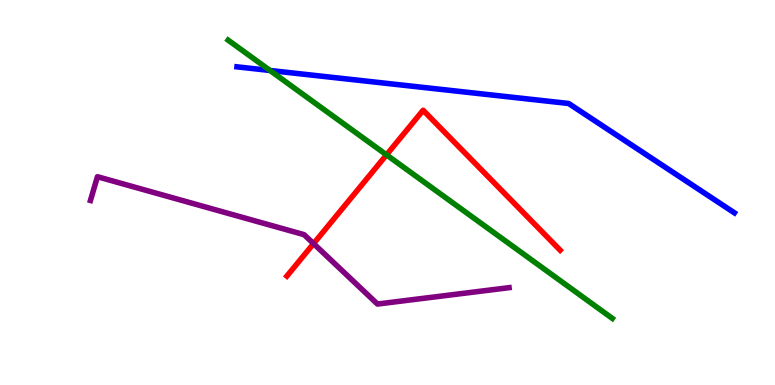[{'lines': ['blue', 'red'], 'intersections': []}, {'lines': ['green', 'red'], 'intersections': [{'x': 4.99, 'y': 5.98}]}, {'lines': ['purple', 'red'], 'intersections': [{'x': 4.05, 'y': 3.67}]}, {'lines': ['blue', 'green'], 'intersections': [{'x': 3.48, 'y': 8.17}]}, {'lines': ['blue', 'purple'], 'intersections': []}, {'lines': ['green', 'purple'], 'intersections': []}]